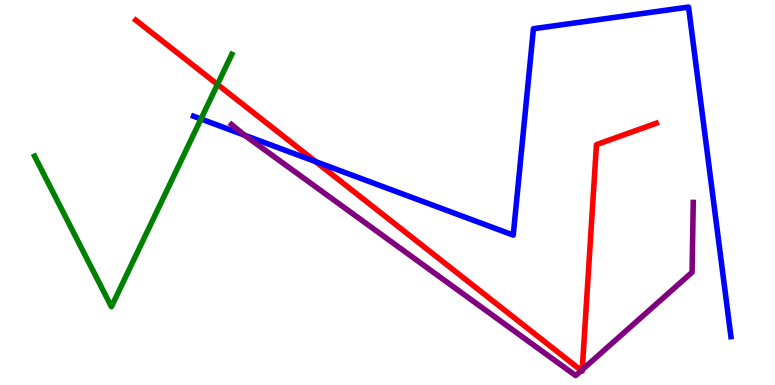[{'lines': ['blue', 'red'], 'intersections': [{'x': 4.07, 'y': 5.8}]}, {'lines': ['green', 'red'], 'intersections': [{'x': 2.81, 'y': 7.81}]}, {'lines': ['purple', 'red'], 'intersections': [{'x': 7.5, 'y': 0.376}, {'x': 7.51, 'y': 0.397}]}, {'lines': ['blue', 'green'], 'intersections': [{'x': 2.59, 'y': 6.91}]}, {'lines': ['blue', 'purple'], 'intersections': [{'x': 3.16, 'y': 6.49}]}, {'lines': ['green', 'purple'], 'intersections': []}]